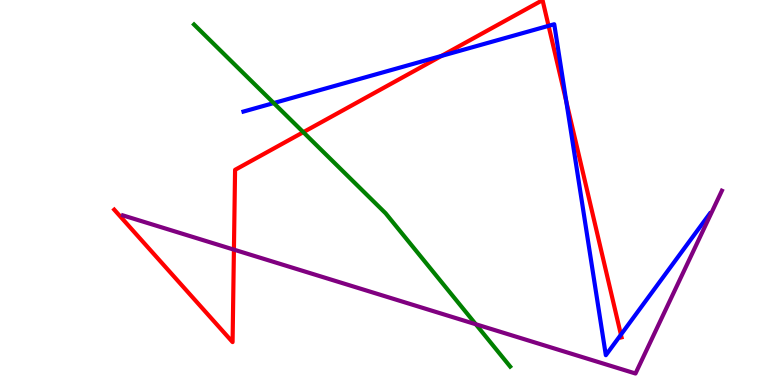[{'lines': ['blue', 'red'], 'intersections': [{'x': 5.7, 'y': 8.55}, {'x': 7.08, 'y': 9.33}, {'x': 7.31, 'y': 7.36}, {'x': 8.01, 'y': 1.31}]}, {'lines': ['green', 'red'], 'intersections': [{'x': 3.91, 'y': 6.57}]}, {'lines': ['purple', 'red'], 'intersections': [{'x': 3.02, 'y': 3.52}]}, {'lines': ['blue', 'green'], 'intersections': [{'x': 3.53, 'y': 7.32}]}, {'lines': ['blue', 'purple'], 'intersections': []}, {'lines': ['green', 'purple'], 'intersections': [{'x': 6.14, 'y': 1.58}]}]